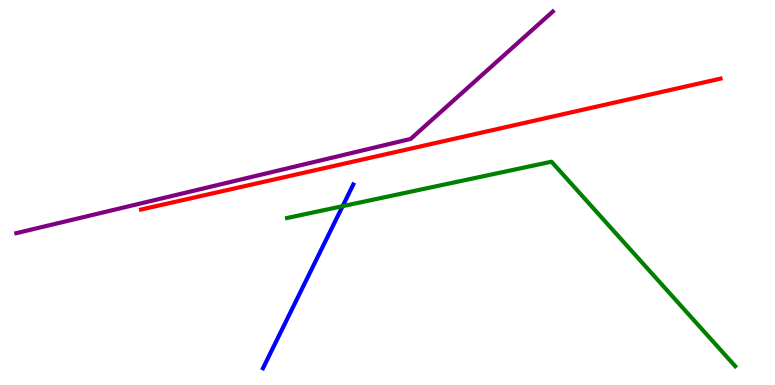[{'lines': ['blue', 'red'], 'intersections': []}, {'lines': ['green', 'red'], 'intersections': []}, {'lines': ['purple', 'red'], 'intersections': []}, {'lines': ['blue', 'green'], 'intersections': [{'x': 4.42, 'y': 4.64}]}, {'lines': ['blue', 'purple'], 'intersections': []}, {'lines': ['green', 'purple'], 'intersections': []}]